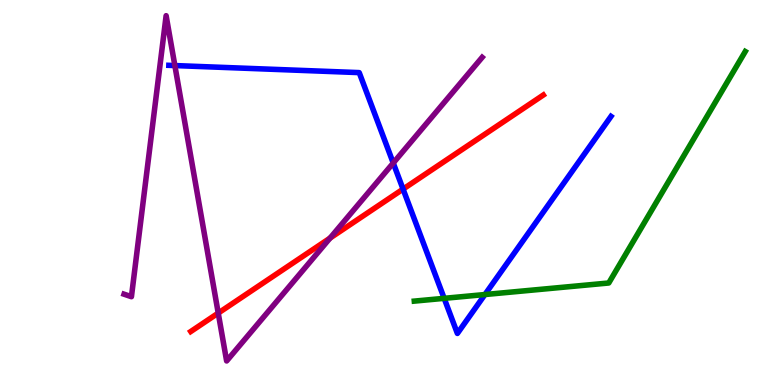[{'lines': ['blue', 'red'], 'intersections': [{'x': 5.2, 'y': 5.09}]}, {'lines': ['green', 'red'], 'intersections': []}, {'lines': ['purple', 'red'], 'intersections': [{'x': 2.82, 'y': 1.87}, {'x': 4.26, 'y': 3.82}]}, {'lines': ['blue', 'green'], 'intersections': [{'x': 5.73, 'y': 2.25}, {'x': 6.26, 'y': 2.35}]}, {'lines': ['blue', 'purple'], 'intersections': [{'x': 2.26, 'y': 8.3}, {'x': 5.07, 'y': 5.77}]}, {'lines': ['green', 'purple'], 'intersections': []}]